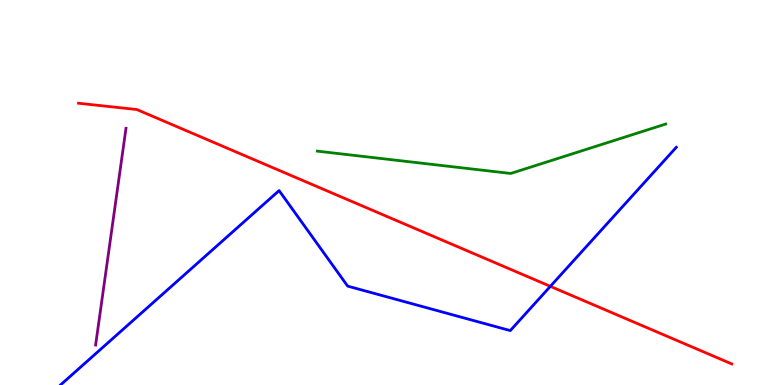[{'lines': ['blue', 'red'], 'intersections': [{'x': 7.1, 'y': 2.56}]}, {'lines': ['green', 'red'], 'intersections': []}, {'lines': ['purple', 'red'], 'intersections': []}, {'lines': ['blue', 'green'], 'intersections': []}, {'lines': ['blue', 'purple'], 'intersections': []}, {'lines': ['green', 'purple'], 'intersections': []}]